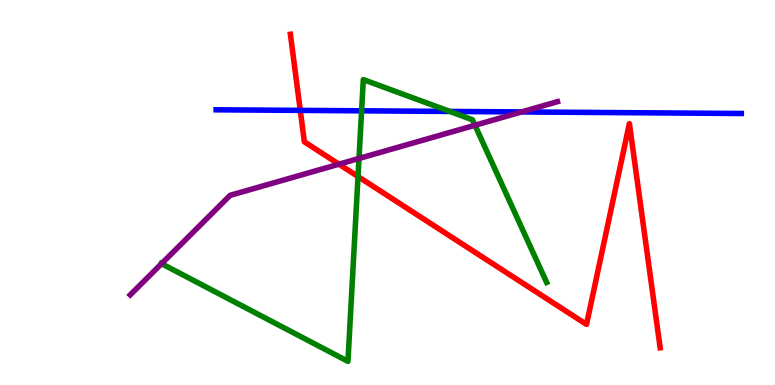[{'lines': ['blue', 'red'], 'intersections': [{'x': 3.87, 'y': 7.13}]}, {'lines': ['green', 'red'], 'intersections': [{'x': 4.62, 'y': 5.41}]}, {'lines': ['purple', 'red'], 'intersections': [{'x': 4.37, 'y': 5.74}]}, {'lines': ['blue', 'green'], 'intersections': [{'x': 4.67, 'y': 7.12}, {'x': 5.8, 'y': 7.11}]}, {'lines': ['blue', 'purple'], 'intersections': [{'x': 6.73, 'y': 7.09}]}, {'lines': ['green', 'purple'], 'intersections': [{'x': 2.08, 'y': 3.15}, {'x': 4.63, 'y': 5.88}, {'x': 6.13, 'y': 6.75}]}]